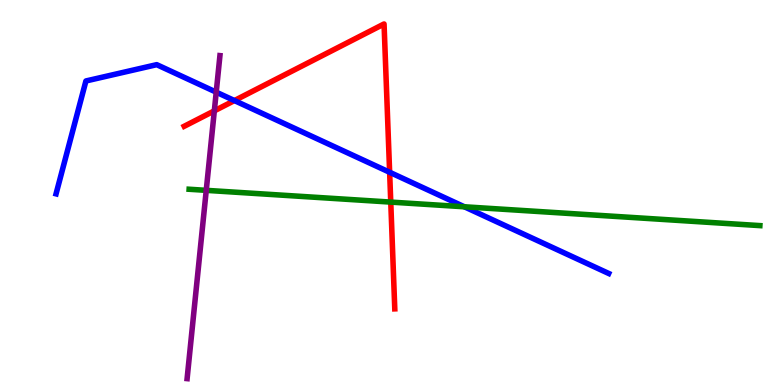[{'lines': ['blue', 'red'], 'intersections': [{'x': 3.02, 'y': 7.39}, {'x': 5.03, 'y': 5.53}]}, {'lines': ['green', 'red'], 'intersections': [{'x': 5.04, 'y': 4.75}]}, {'lines': ['purple', 'red'], 'intersections': [{'x': 2.77, 'y': 7.12}]}, {'lines': ['blue', 'green'], 'intersections': [{'x': 5.99, 'y': 4.63}]}, {'lines': ['blue', 'purple'], 'intersections': [{'x': 2.79, 'y': 7.61}]}, {'lines': ['green', 'purple'], 'intersections': [{'x': 2.66, 'y': 5.06}]}]